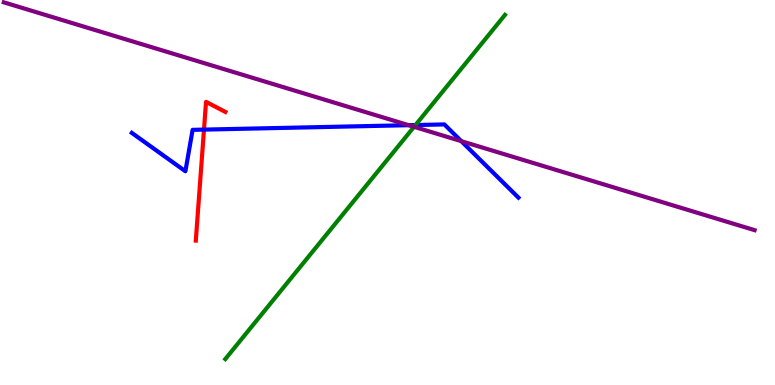[{'lines': ['blue', 'red'], 'intersections': [{'x': 2.63, 'y': 6.63}]}, {'lines': ['green', 'red'], 'intersections': []}, {'lines': ['purple', 'red'], 'intersections': []}, {'lines': ['blue', 'green'], 'intersections': [{'x': 5.36, 'y': 6.75}]}, {'lines': ['blue', 'purple'], 'intersections': [{'x': 5.27, 'y': 6.75}, {'x': 5.95, 'y': 6.33}]}, {'lines': ['green', 'purple'], 'intersections': [{'x': 5.34, 'y': 6.71}]}]